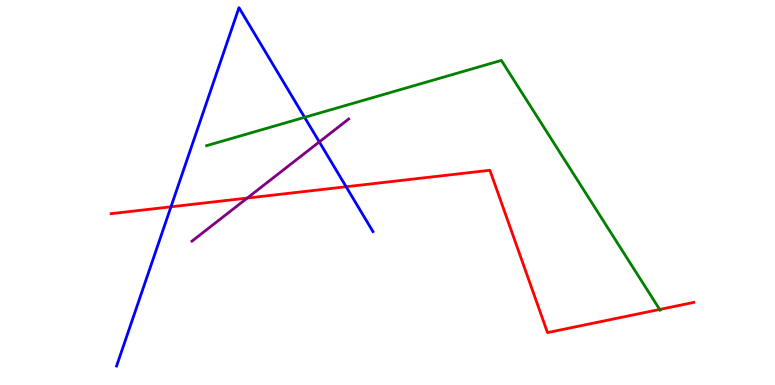[{'lines': ['blue', 'red'], 'intersections': [{'x': 2.21, 'y': 4.63}, {'x': 4.47, 'y': 5.15}]}, {'lines': ['green', 'red'], 'intersections': [{'x': 8.51, 'y': 1.96}]}, {'lines': ['purple', 'red'], 'intersections': [{'x': 3.19, 'y': 4.86}]}, {'lines': ['blue', 'green'], 'intersections': [{'x': 3.93, 'y': 6.95}]}, {'lines': ['blue', 'purple'], 'intersections': [{'x': 4.12, 'y': 6.31}]}, {'lines': ['green', 'purple'], 'intersections': []}]